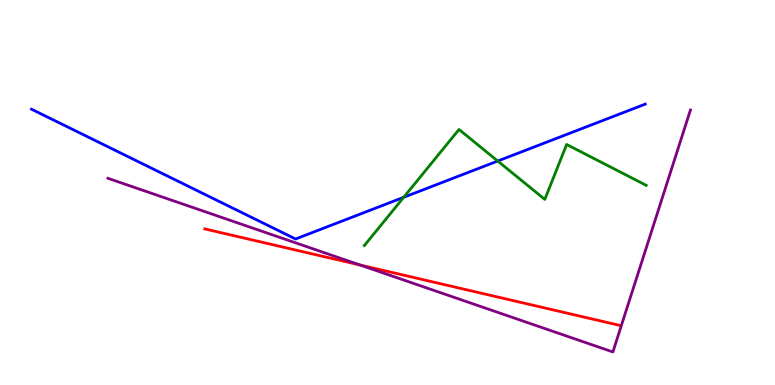[{'lines': ['blue', 'red'], 'intersections': []}, {'lines': ['green', 'red'], 'intersections': []}, {'lines': ['purple', 'red'], 'intersections': [{'x': 4.65, 'y': 3.12}]}, {'lines': ['blue', 'green'], 'intersections': [{'x': 5.21, 'y': 4.88}, {'x': 6.42, 'y': 5.82}]}, {'lines': ['blue', 'purple'], 'intersections': []}, {'lines': ['green', 'purple'], 'intersections': []}]